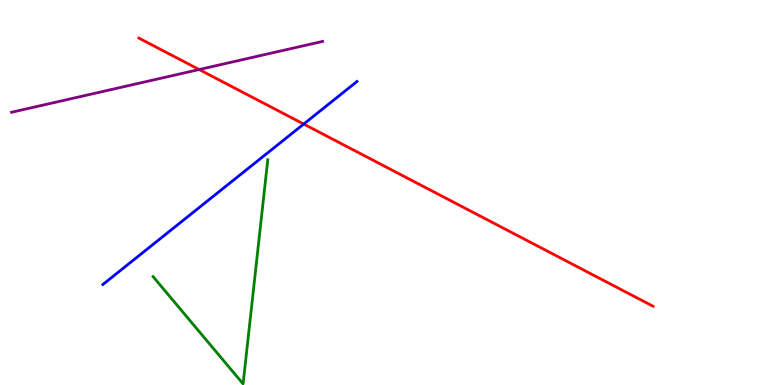[{'lines': ['blue', 'red'], 'intersections': [{'x': 3.92, 'y': 6.78}]}, {'lines': ['green', 'red'], 'intersections': []}, {'lines': ['purple', 'red'], 'intersections': [{'x': 2.57, 'y': 8.19}]}, {'lines': ['blue', 'green'], 'intersections': []}, {'lines': ['blue', 'purple'], 'intersections': []}, {'lines': ['green', 'purple'], 'intersections': []}]